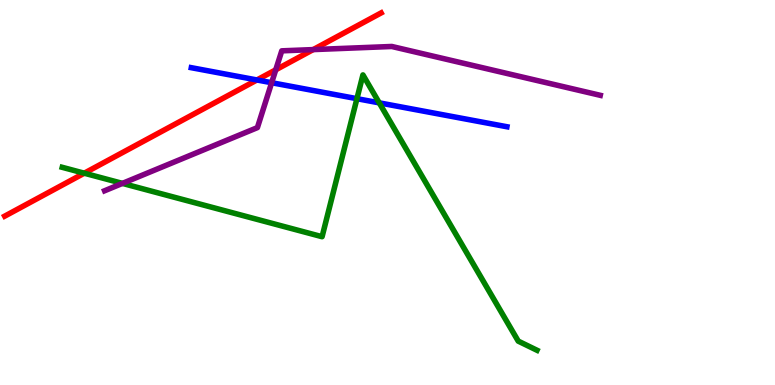[{'lines': ['blue', 'red'], 'intersections': [{'x': 3.32, 'y': 7.92}]}, {'lines': ['green', 'red'], 'intersections': [{'x': 1.09, 'y': 5.5}]}, {'lines': ['purple', 'red'], 'intersections': [{'x': 3.56, 'y': 8.19}, {'x': 4.04, 'y': 8.71}]}, {'lines': ['blue', 'green'], 'intersections': [{'x': 4.61, 'y': 7.44}, {'x': 4.89, 'y': 7.33}]}, {'lines': ['blue', 'purple'], 'intersections': [{'x': 3.51, 'y': 7.85}]}, {'lines': ['green', 'purple'], 'intersections': [{'x': 1.58, 'y': 5.24}]}]